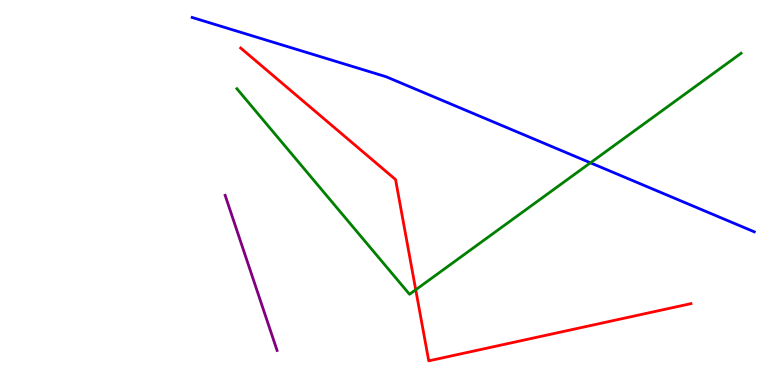[{'lines': ['blue', 'red'], 'intersections': []}, {'lines': ['green', 'red'], 'intersections': [{'x': 5.36, 'y': 2.47}]}, {'lines': ['purple', 'red'], 'intersections': []}, {'lines': ['blue', 'green'], 'intersections': [{'x': 7.62, 'y': 5.77}]}, {'lines': ['blue', 'purple'], 'intersections': []}, {'lines': ['green', 'purple'], 'intersections': []}]